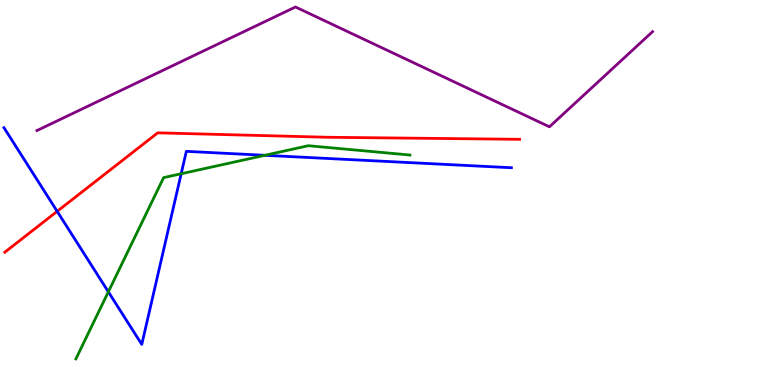[{'lines': ['blue', 'red'], 'intersections': [{'x': 0.738, 'y': 4.51}]}, {'lines': ['green', 'red'], 'intersections': []}, {'lines': ['purple', 'red'], 'intersections': []}, {'lines': ['blue', 'green'], 'intersections': [{'x': 1.4, 'y': 2.42}, {'x': 2.34, 'y': 5.49}, {'x': 3.42, 'y': 5.97}]}, {'lines': ['blue', 'purple'], 'intersections': []}, {'lines': ['green', 'purple'], 'intersections': []}]